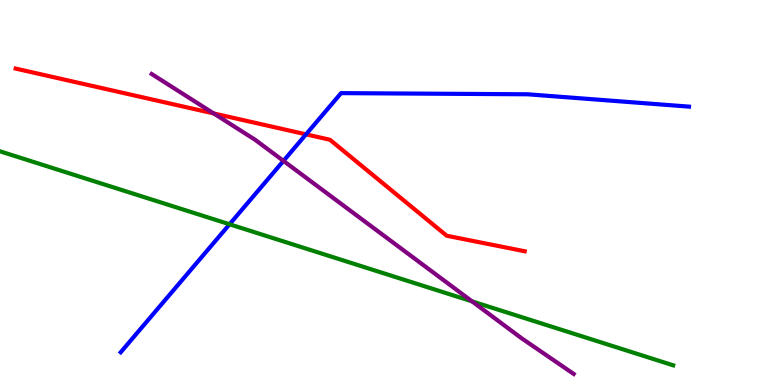[{'lines': ['blue', 'red'], 'intersections': [{'x': 3.95, 'y': 6.51}]}, {'lines': ['green', 'red'], 'intersections': []}, {'lines': ['purple', 'red'], 'intersections': [{'x': 2.76, 'y': 7.05}]}, {'lines': ['blue', 'green'], 'intersections': [{'x': 2.96, 'y': 4.17}]}, {'lines': ['blue', 'purple'], 'intersections': [{'x': 3.66, 'y': 5.82}]}, {'lines': ['green', 'purple'], 'intersections': [{'x': 6.09, 'y': 2.17}]}]